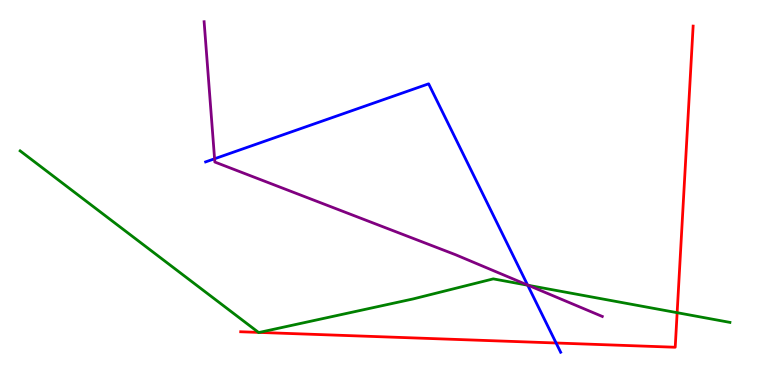[{'lines': ['blue', 'red'], 'intersections': [{'x': 7.18, 'y': 1.09}]}, {'lines': ['green', 'red'], 'intersections': [{'x': 3.34, 'y': 1.37}, {'x': 3.35, 'y': 1.37}, {'x': 8.74, 'y': 1.88}]}, {'lines': ['purple', 'red'], 'intersections': []}, {'lines': ['blue', 'green'], 'intersections': [{'x': 6.81, 'y': 2.59}]}, {'lines': ['blue', 'purple'], 'intersections': [{'x': 2.77, 'y': 5.88}, {'x': 6.81, 'y': 2.6}]}, {'lines': ['green', 'purple'], 'intersections': [{'x': 6.82, 'y': 2.59}]}]